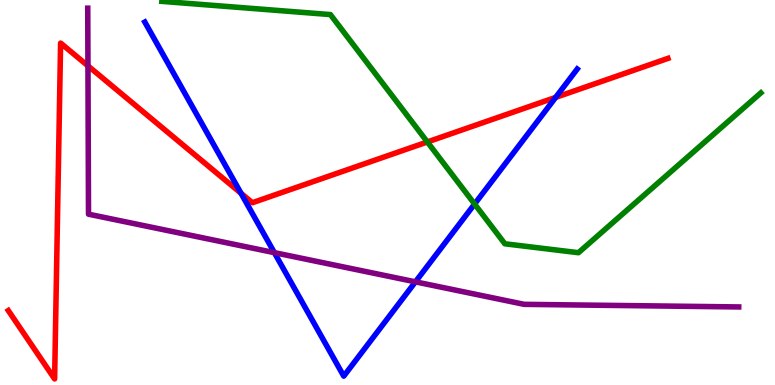[{'lines': ['blue', 'red'], 'intersections': [{'x': 3.11, 'y': 4.98}, {'x': 7.17, 'y': 7.47}]}, {'lines': ['green', 'red'], 'intersections': [{'x': 5.51, 'y': 6.31}]}, {'lines': ['purple', 'red'], 'intersections': [{'x': 1.13, 'y': 8.29}]}, {'lines': ['blue', 'green'], 'intersections': [{'x': 6.12, 'y': 4.7}]}, {'lines': ['blue', 'purple'], 'intersections': [{'x': 3.54, 'y': 3.44}, {'x': 5.36, 'y': 2.68}]}, {'lines': ['green', 'purple'], 'intersections': []}]